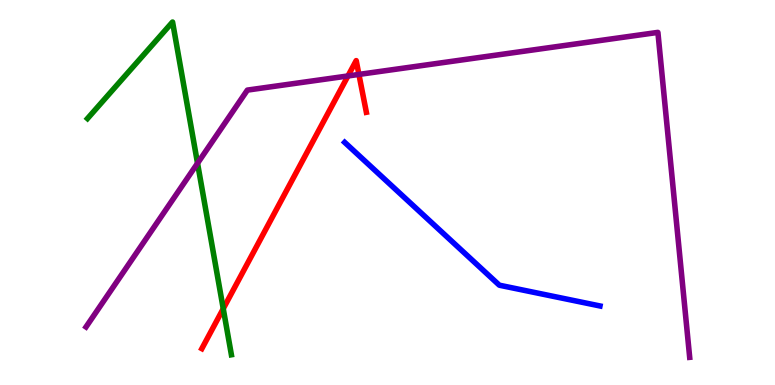[{'lines': ['blue', 'red'], 'intersections': []}, {'lines': ['green', 'red'], 'intersections': [{'x': 2.88, 'y': 1.98}]}, {'lines': ['purple', 'red'], 'intersections': [{'x': 4.49, 'y': 8.03}, {'x': 4.63, 'y': 8.07}]}, {'lines': ['blue', 'green'], 'intersections': []}, {'lines': ['blue', 'purple'], 'intersections': []}, {'lines': ['green', 'purple'], 'intersections': [{'x': 2.55, 'y': 5.76}]}]